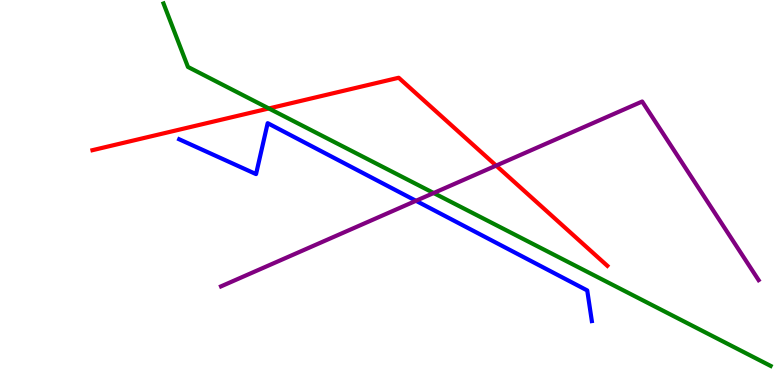[{'lines': ['blue', 'red'], 'intersections': []}, {'lines': ['green', 'red'], 'intersections': [{'x': 3.47, 'y': 7.18}]}, {'lines': ['purple', 'red'], 'intersections': [{'x': 6.4, 'y': 5.7}]}, {'lines': ['blue', 'green'], 'intersections': []}, {'lines': ['blue', 'purple'], 'intersections': [{'x': 5.37, 'y': 4.78}]}, {'lines': ['green', 'purple'], 'intersections': [{'x': 5.6, 'y': 4.99}]}]